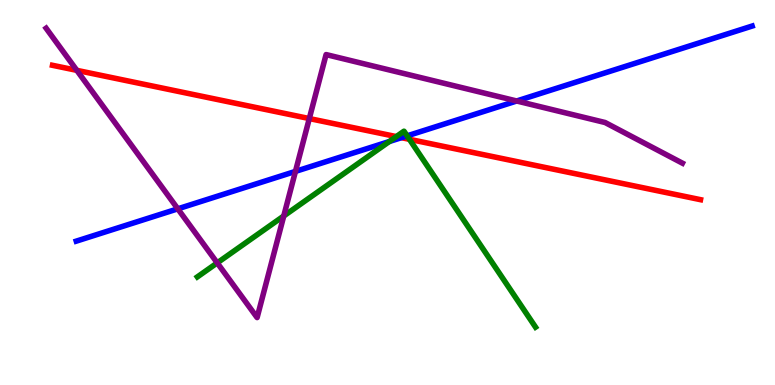[{'lines': ['blue', 'red'], 'intersections': [{'x': 5.18, 'y': 6.42}]}, {'lines': ['green', 'red'], 'intersections': [{'x': 5.11, 'y': 6.45}, {'x': 5.28, 'y': 6.38}]}, {'lines': ['purple', 'red'], 'intersections': [{'x': 0.991, 'y': 8.17}, {'x': 3.99, 'y': 6.92}]}, {'lines': ['blue', 'green'], 'intersections': [{'x': 5.02, 'y': 6.32}, {'x': 5.25, 'y': 6.47}]}, {'lines': ['blue', 'purple'], 'intersections': [{'x': 2.29, 'y': 4.58}, {'x': 3.81, 'y': 5.55}, {'x': 6.67, 'y': 7.38}]}, {'lines': ['green', 'purple'], 'intersections': [{'x': 2.8, 'y': 3.17}, {'x': 3.66, 'y': 4.39}]}]